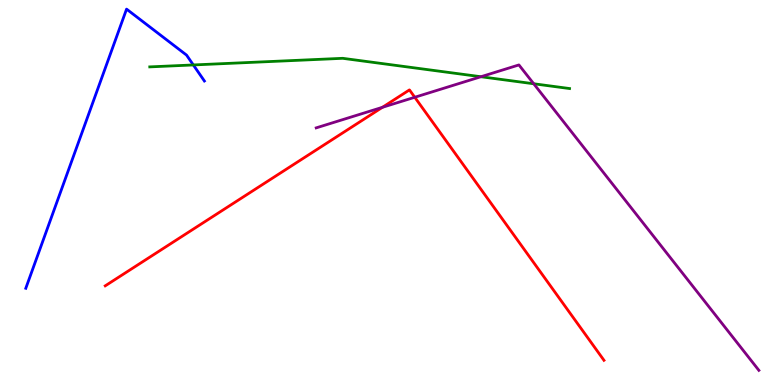[{'lines': ['blue', 'red'], 'intersections': []}, {'lines': ['green', 'red'], 'intersections': []}, {'lines': ['purple', 'red'], 'intersections': [{'x': 4.93, 'y': 7.21}, {'x': 5.35, 'y': 7.47}]}, {'lines': ['blue', 'green'], 'intersections': [{'x': 2.49, 'y': 8.31}]}, {'lines': ['blue', 'purple'], 'intersections': []}, {'lines': ['green', 'purple'], 'intersections': [{'x': 6.21, 'y': 8.01}, {'x': 6.89, 'y': 7.82}]}]